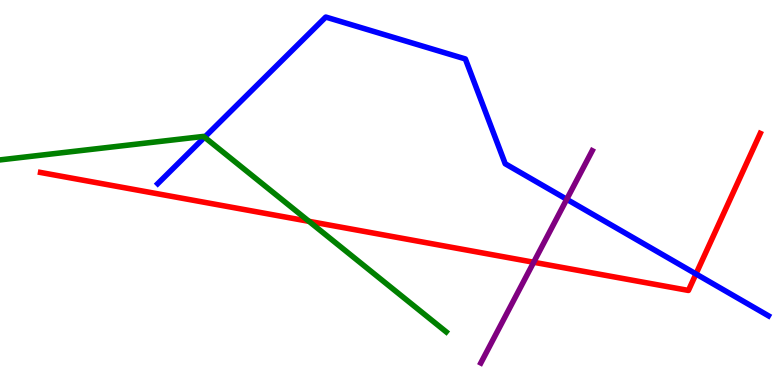[{'lines': ['blue', 'red'], 'intersections': [{'x': 8.98, 'y': 2.88}]}, {'lines': ['green', 'red'], 'intersections': [{'x': 3.99, 'y': 4.25}]}, {'lines': ['purple', 'red'], 'intersections': [{'x': 6.89, 'y': 3.19}]}, {'lines': ['blue', 'green'], 'intersections': [{'x': 2.64, 'y': 6.44}]}, {'lines': ['blue', 'purple'], 'intersections': [{'x': 7.31, 'y': 4.82}]}, {'lines': ['green', 'purple'], 'intersections': []}]